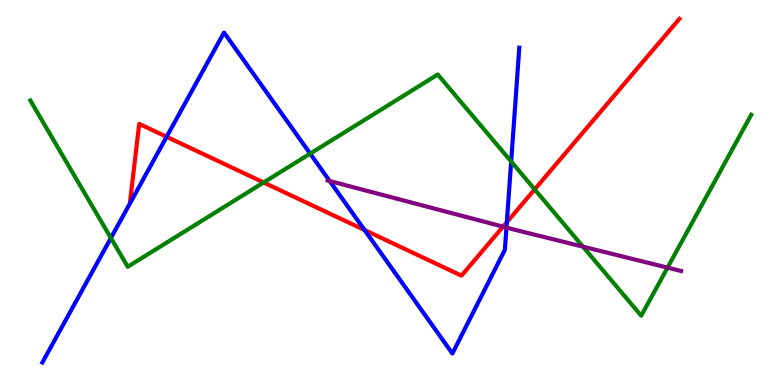[{'lines': ['blue', 'red'], 'intersections': [{'x': 2.15, 'y': 6.45}, {'x': 4.7, 'y': 4.03}, {'x': 6.54, 'y': 4.23}]}, {'lines': ['green', 'red'], 'intersections': [{'x': 3.4, 'y': 5.26}, {'x': 6.9, 'y': 5.08}]}, {'lines': ['purple', 'red'], 'intersections': [{'x': 6.49, 'y': 4.11}]}, {'lines': ['blue', 'green'], 'intersections': [{'x': 1.43, 'y': 3.82}, {'x': 4.0, 'y': 6.01}, {'x': 6.6, 'y': 5.8}]}, {'lines': ['blue', 'purple'], 'intersections': [{'x': 4.25, 'y': 5.3}, {'x': 6.53, 'y': 4.09}]}, {'lines': ['green', 'purple'], 'intersections': [{'x': 7.52, 'y': 3.59}, {'x': 8.61, 'y': 3.05}]}]